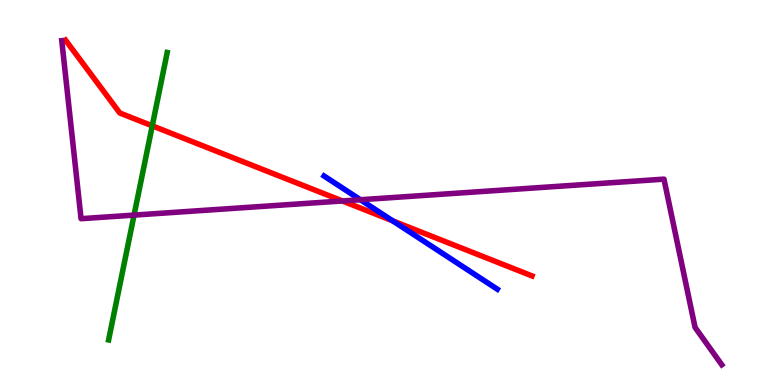[{'lines': ['blue', 'red'], 'intersections': [{'x': 5.07, 'y': 4.26}]}, {'lines': ['green', 'red'], 'intersections': [{'x': 1.96, 'y': 6.73}]}, {'lines': ['purple', 'red'], 'intersections': [{'x': 4.42, 'y': 4.78}]}, {'lines': ['blue', 'green'], 'intersections': []}, {'lines': ['blue', 'purple'], 'intersections': [{'x': 4.65, 'y': 4.81}]}, {'lines': ['green', 'purple'], 'intersections': [{'x': 1.73, 'y': 4.41}]}]